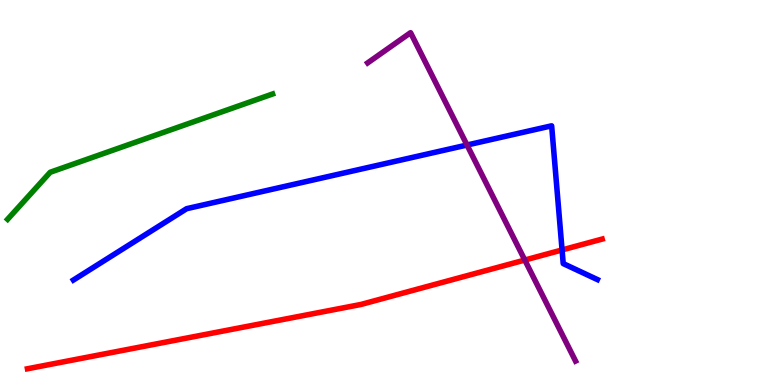[{'lines': ['blue', 'red'], 'intersections': [{'x': 7.25, 'y': 3.51}]}, {'lines': ['green', 'red'], 'intersections': []}, {'lines': ['purple', 'red'], 'intersections': [{'x': 6.77, 'y': 3.25}]}, {'lines': ['blue', 'green'], 'intersections': []}, {'lines': ['blue', 'purple'], 'intersections': [{'x': 6.03, 'y': 6.23}]}, {'lines': ['green', 'purple'], 'intersections': []}]